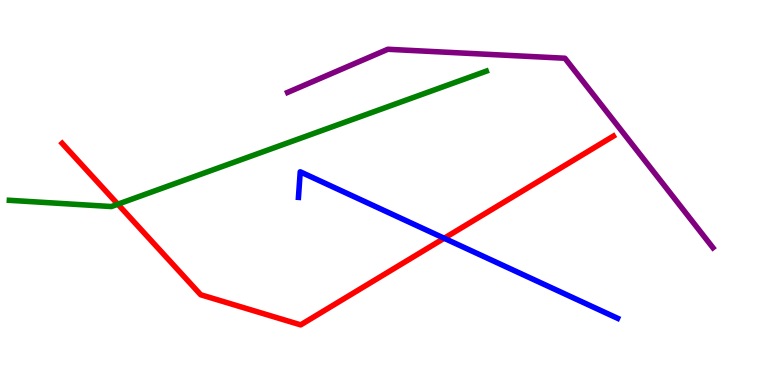[{'lines': ['blue', 'red'], 'intersections': [{'x': 5.73, 'y': 3.81}]}, {'lines': ['green', 'red'], 'intersections': [{'x': 1.52, 'y': 4.7}]}, {'lines': ['purple', 'red'], 'intersections': []}, {'lines': ['blue', 'green'], 'intersections': []}, {'lines': ['blue', 'purple'], 'intersections': []}, {'lines': ['green', 'purple'], 'intersections': []}]